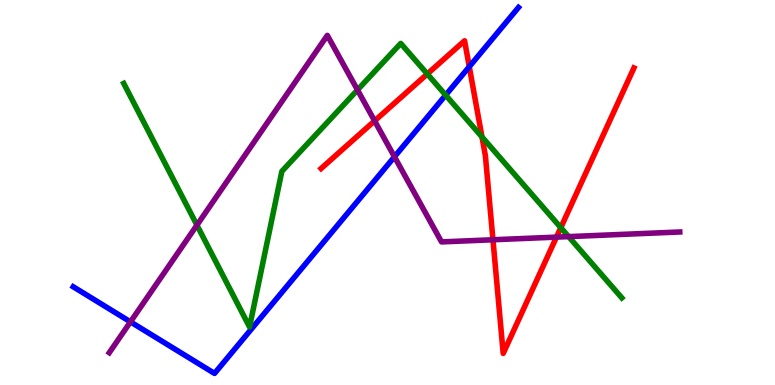[{'lines': ['blue', 'red'], 'intersections': [{'x': 6.06, 'y': 8.27}]}, {'lines': ['green', 'red'], 'intersections': [{'x': 5.51, 'y': 8.08}, {'x': 6.22, 'y': 6.44}, {'x': 7.24, 'y': 4.09}]}, {'lines': ['purple', 'red'], 'intersections': [{'x': 4.83, 'y': 6.86}, {'x': 6.36, 'y': 3.77}, {'x': 7.18, 'y': 3.84}]}, {'lines': ['blue', 'green'], 'intersections': [{'x': 5.75, 'y': 7.53}]}, {'lines': ['blue', 'purple'], 'intersections': [{'x': 1.68, 'y': 1.64}, {'x': 5.09, 'y': 5.93}]}, {'lines': ['green', 'purple'], 'intersections': [{'x': 2.54, 'y': 4.15}, {'x': 4.61, 'y': 7.66}, {'x': 7.34, 'y': 3.85}]}]